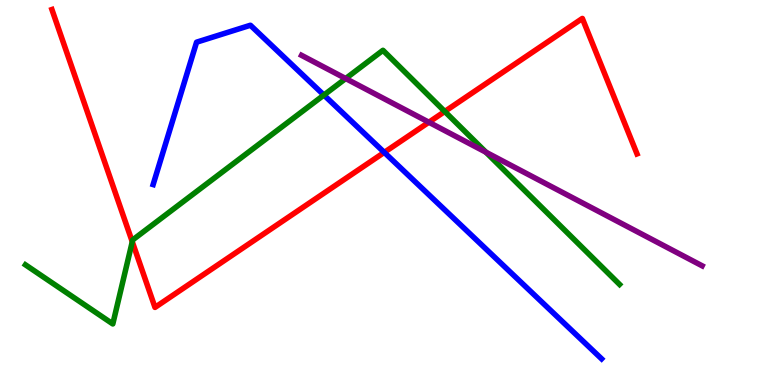[{'lines': ['blue', 'red'], 'intersections': [{'x': 4.96, 'y': 6.04}]}, {'lines': ['green', 'red'], 'intersections': [{'x': 1.71, 'y': 3.72}, {'x': 5.74, 'y': 7.1}]}, {'lines': ['purple', 'red'], 'intersections': [{'x': 5.53, 'y': 6.83}]}, {'lines': ['blue', 'green'], 'intersections': [{'x': 4.18, 'y': 7.53}]}, {'lines': ['blue', 'purple'], 'intersections': []}, {'lines': ['green', 'purple'], 'intersections': [{'x': 4.46, 'y': 7.96}, {'x': 6.27, 'y': 6.05}]}]